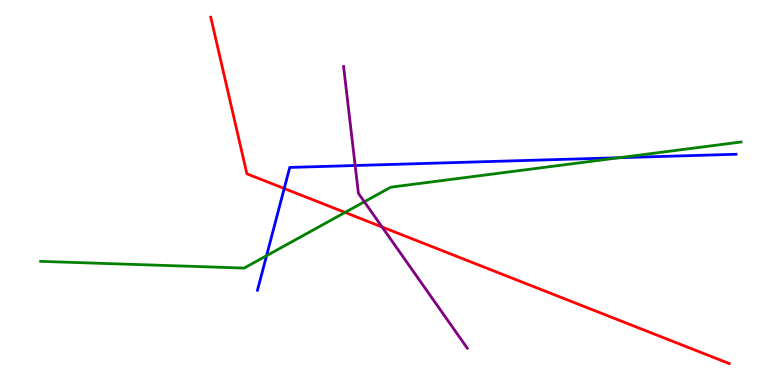[{'lines': ['blue', 'red'], 'intersections': [{'x': 3.67, 'y': 5.1}]}, {'lines': ['green', 'red'], 'intersections': [{'x': 4.45, 'y': 4.48}]}, {'lines': ['purple', 'red'], 'intersections': [{'x': 4.93, 'y': 4.1}]}, {'lines': ['blue', 'green'], 'intersections': [{'x': 3.44, 'y': 3.36}, {'x': 7.99, 'y': 5.9}]}, {'lines': ['blue', 'purple'], 'intersections': [{'x': 4.58, 'y': 5.7}]}, {'lines': ['green', 'purple'], 'intersections': [{'x': 4.7, 'y': 4.76}]}]